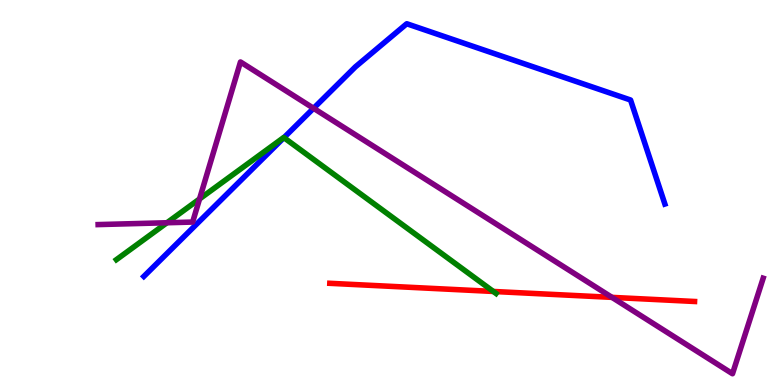[{'lines': ['blue', 'red'], 'intersections': []}, {'lines': ['green', 'red'], 'intersections': [{'x': 6.37, 'y': 2.43}]}, {'lines': ['purple', 'red'], 'intersections': [{'x': 7.9, 'y': 2.28}]}, {'lines': ['blue', 'green'], 'intersections': [{'x': 3.66, 'y': 6.42}]}, {'lines': ['blue', 'purple'], 'intersections': [{'x': 4.05, 'y': 7.19}]}, {'lines': ['green', 'purple'], 'intersections': [{'x': 2.15, 'y': 4.21}, {'x': 2.57, 'y': 4.83}]}]